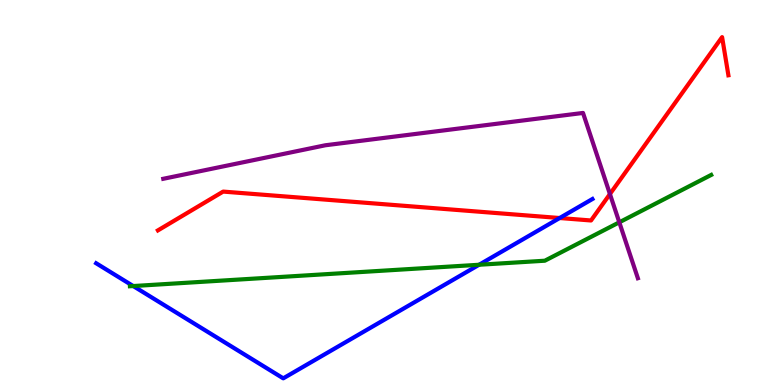[{'lines': ['blue', 'red'], 'intersections': [{'x': 7.22, 'y': 4.34}]}, {'lines': ['green', 'red'], 'intersections': []}, {'lines': ['purple', 'red'], 'intersections': [{'x': 7.87, 'y': 4.96}]}, {'lines': ['blue', 'green'], 'intersections': [{'x': 1.72, 'y': 2.57}, {'x': 6.18, 'y': 3.12}]}, {'lines': ['blue', 'purple'], 'intersections': []}, {'lines': ['green', 'purple'], 'intersections': [{'x': 7.99, 'y': 4.23}]}]